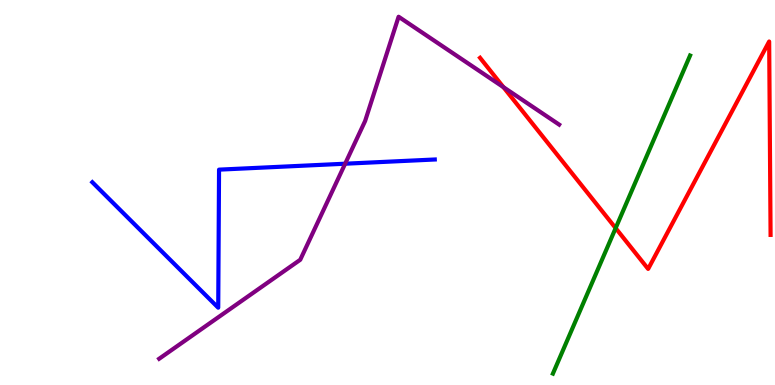[{'lines': ['blue', 'red'], 'intersections': []}, {'lines': ['green', 'red'], 'intersections': [{'x': 7.94, 'y': 4.07}]}, {'lines': ['purple', 'red'], 'intersections': [{'x': 6.5, 'y': 7.74}]}, {'lines': ['blue', 'green'], 'intersections': []}, {'lines': ['blue', 'purple'], 'intersections': [{'x': 4.45, 'y': 5.75}]}, {'lines': ['green', 'purple'], 'intersections': []}]